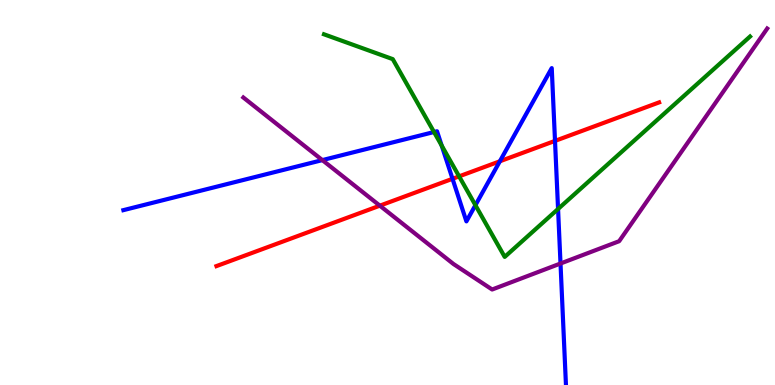[{'lines': ['blue', 'red'], 'intersections': [{'x': 5.84, 'y': 5.36}, {'x': 6.45, 'y': 5.81}, {'x': 7.16, 'y': 6.34}]}, {'lines': ['green', 'red'], 'intersections': [{'x': 5.92, 'y': 5.42}]}, {'lines': ['purple', 'red'], 'intersections': [{'x': 4.9, 'y': 4.66}]}, {'lines': ['blue', 'green'], 'intersections': [{'x': 5.6, 'y': 6.57}, {'x': 5.7, 'y': 6.22}, {'x': 6.13, 'y': 4.67}, {'x': 7.2, 'y': 4.57}]}, {'lines': ['blue', 'purple'], 'intersections': [{'x': 4.16, 'y': 5.84}, {'x': 7.23, 'y': 3.16}]}, {'lines': ['green', 'purple'], 'intersections': []}]